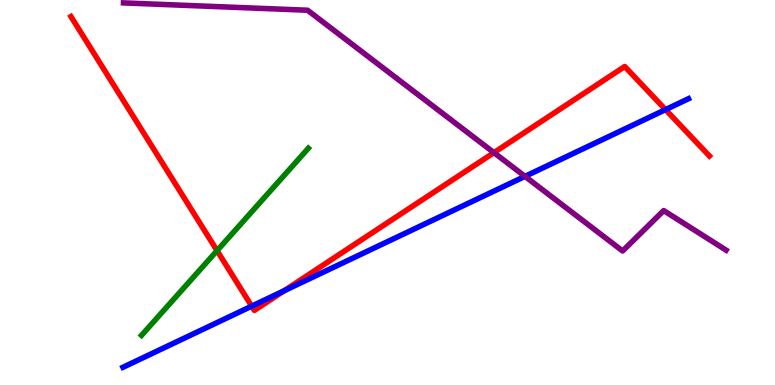[{'lines': ['blue', 'red'], 'intersections': [{'x': 3.25, 'y': 2.05}, {'x': 3.67, 'y': 2.45}, {'x': 8.59, 'y': 7.15}]}, {'lines': ['green', 'red'], 'intersections': [{'x': 2.8, 'y': 3.49}]}, {'lines': ['purple', 'red'], 'intersections': [{'x': 6.37, 'y': 6.04}]}, {'lines': ['blue', 'green'], 'intersections': []}, {'lines': ['blue', 'purple'], 'intersections': [{'x': 6.77, 'y': 5.42}]}, {'lines': ['green', 'purple'], 'intersections': []}]